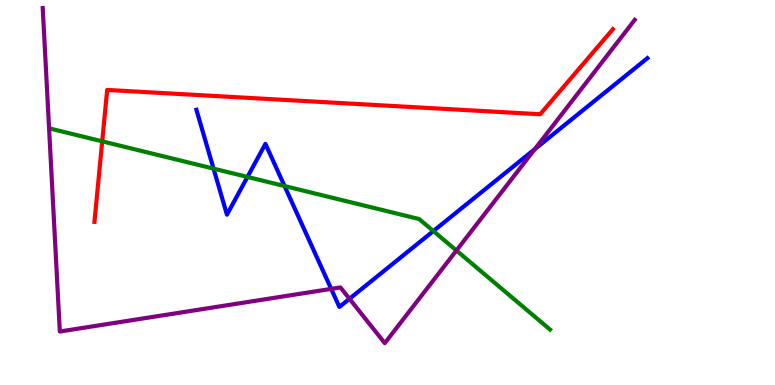[{'lines': ['blue', 'red'], 'intersections': []}, {'lines': ['green', 'red'], 'intersections': [{'x': 1.32, 'y': 6.33}]}, {'lines': ['purple', 'red'], 'intersections': []}, {'lines': ['blue', 'green'], 'intersections': [{'x': 2.76, 'y': 5.62}, {'x': 3.19, 'y': 5.4}, {'x': 3.67, 'y': 5.17}, {'x': 5.59, 'y': 4.0}]}, {'lines': ['blue', 'purple'], 'intersections': [{'x': 4.27, 'y': 2.5}, {'x': 4.51, 'y': 2.24}, {'x': 6.9, 'y': 6.13}]}, {'lines': ['green', 'purple'], 'intersections': [{'x': 5.89, 'y': 3.49}]}]